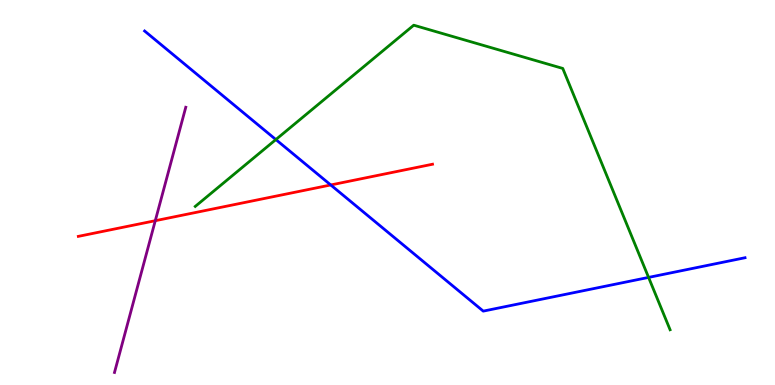[{'lines': ['blue', 'red'], 'intersections': [{'x': 4.27, 'y': 5.2}]}, {'lines': ['green', 'red'], 'intersections': []}, {'lines': ['purple', 'red'], 'intersections': [{'x': 2.0, 'y': 4.27}]}, {'lines': ['blue', 'green'], 'intersections': [{'x': 3.56, 'y': 6.37}, {'x': 8.37, 'y': 2.79}]}, {'lines': ['blue', 'purple'], 'intersections': []}, {'lines': ['green', 'purple'], 'intersections': []}]